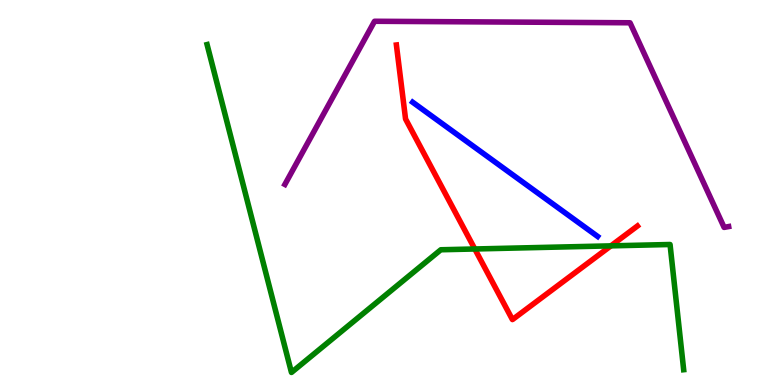[{'lines': ['blue', 'red'], 'intersections': []}, {'lines': ['green', 'red'], 'intersections': [{'x': 6.13, 'y': 3.53}, {'x': 7.88, 'y': 3.61}]}, {'lines': ['purple', 'red'], 'intersections': []}, {'lines': ['blue', 'green'], 'intersections': []}, {'lines': ['blue', 'purple'], 'intersections': []}, {'lines': ['green', 'purple'], 'intersections': []}]